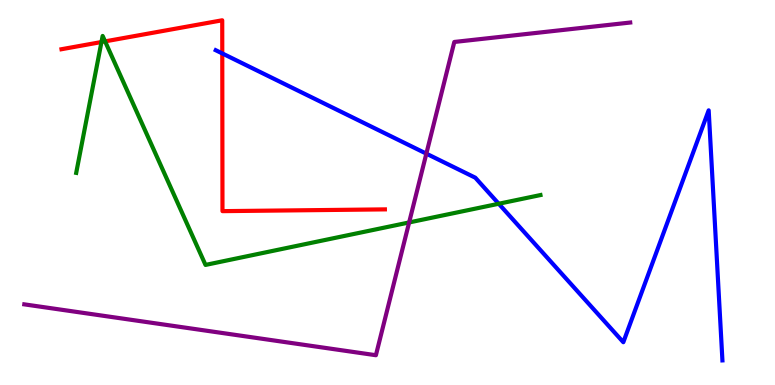[{'lines': ['blue', 'red'], 'intersections': [{'x': 2.87, 'y': 8.61}]}, {'lines': ['green', 'red'], 'intersections': [{'x': 1.31, 'y': 8.91}, {'x': 1.36, 'y': 8.93}]}, {'lines': ['purple', 'red'], 'intersections': []}, {'lines': ['blue', 'green'], 'intersections': [{'x': 6.44, 'y': 4.71}]}, {'lines': ['blue', 'purple'], 'intersections': [{'x': 5.5, 'y': 6.01}]}, {'lines': ['green', 'purple'], 'intersections': [{'x': 5.28, 'y': 4.22}]}]